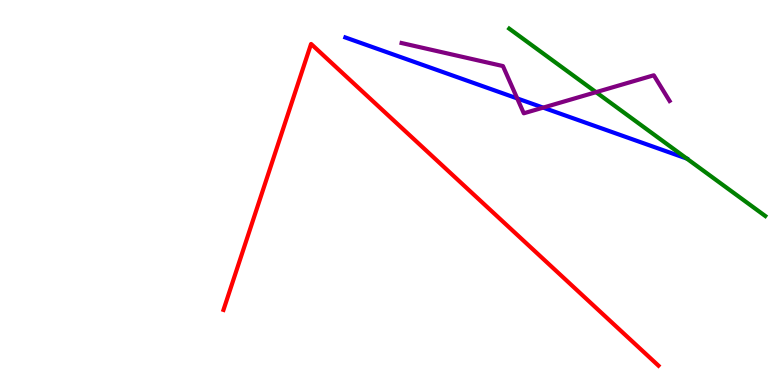[{'lines': ['blue', 'red'], 'intersections': []}, {'lines': ['green', 'red'], 'intersections': []}, {'lines': ['purple', 'red'], 'intersections': []}, {'lines': ['blue', 'green'], 'intersections': []}, {'lines': ['blue', 'purple'], 'intersections': [{'x': 6.67, 'y': 7.44}, {'x': 7.01, 'y': 7.2}]}, {'lines': ['green', 'purple'], 'intersections': [{'x': 7.69, 'y': 7.61}]}]